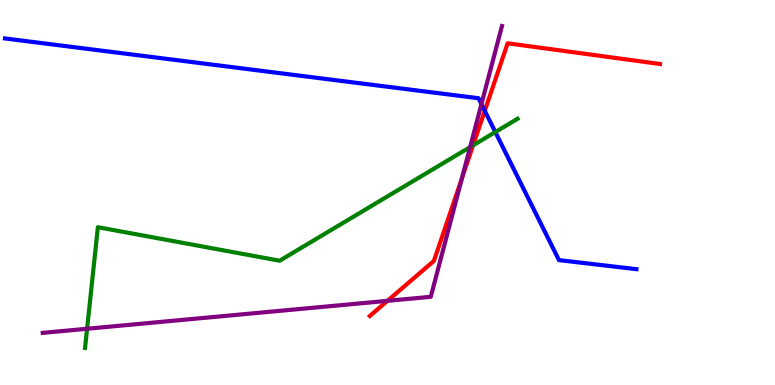[{'lines': ['blue', 'red'], 'intersections': [{'x': 6.26, 'y': 7.12}]}, {'lines': ['green', 'red'], 'intersections': [{'x': 6.1, 'y': 6.23}]}, {'lines': ['purple', 'red'], 'intersections': [{'x': 5.0, 'y': 2.19}, {'x': 5.96, 'y': 5.37}]}, {'lines': ['blue', 'green'], 'intersections': [{'x': 6.39, 'y': 6.57}]}, {'lines': ['blue', 'purple'], 'intersections': [{'x': 6.21, 'y': 7.3}]}, {'lines': ['green', 'purple'], 'intersections': [{'x': 1.12, 'y': 1.46}, {'x': 6.07, 'y': 6.18}]}]